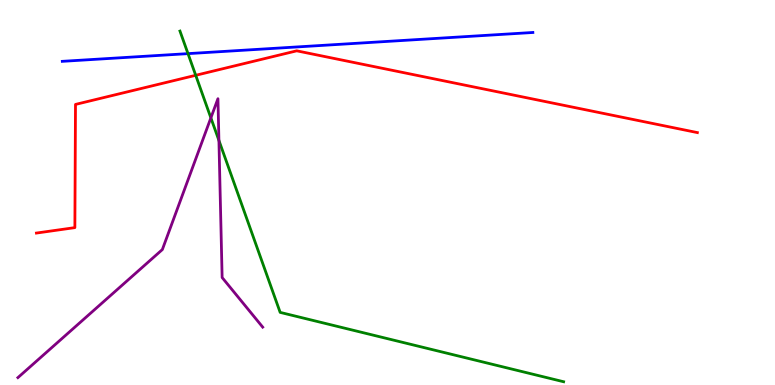[{'lines': ['blue', 'red'], 'intersections': []}, {'lines': ['green', 'red'], 'intersections': [{'x': 2.53, 'y': 8.04}]}, {'lines': ['purple', 'red'], 'intersections': []}, {'lines': ['blue', 'green'], 'intersections': [{'x': 2.43, 'y': 8.61}]}, {'lines': ['blue', 'purple'], 'intersections': []}, {'lines': ['green', 'purple'], 'intersections': [{'x': 2.72, 'y': 6.94}, {'x': 2.82, 'y': 6.35}]}]